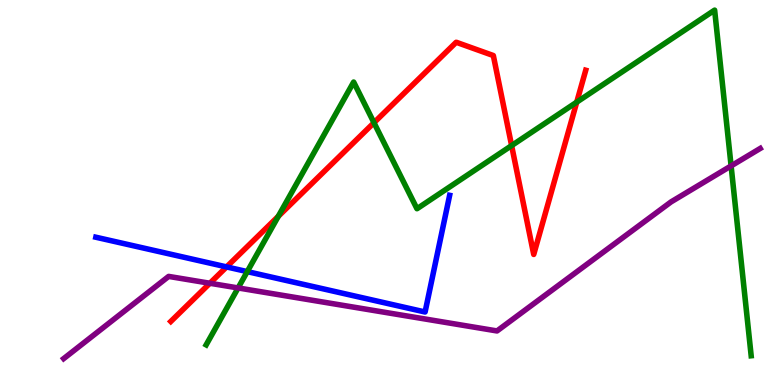[{'lines': ['blue', 'red'], 'intersections': [{'x': 2.92, 'y': 3.07}]}, {'lines': ['green', 'red'], 'intersections': [{'x': 3.59, 'y': 4.38}, {'x': 4.83, 'y': 6.81}, {'x': 6.6, 'y': 6.22}, {'x': 7.44, 'y': 7.35}]}, {'lines': ['purple', 'red'], 'intersections': [{'x': 2.71, 'y': 2.64}]}, {'lines': ['blue', 'green'], 'intersections': [{'x': 3.19, 'y': 2.95}]}, {'lines': ['blue', 'purple'], 'intersections': []}, {'lines': ['green', 'purple'], 'intersections': [{'x': 3.07, 'y': 2.52}, {'x': 9.43, 'y': 5.69}]}]